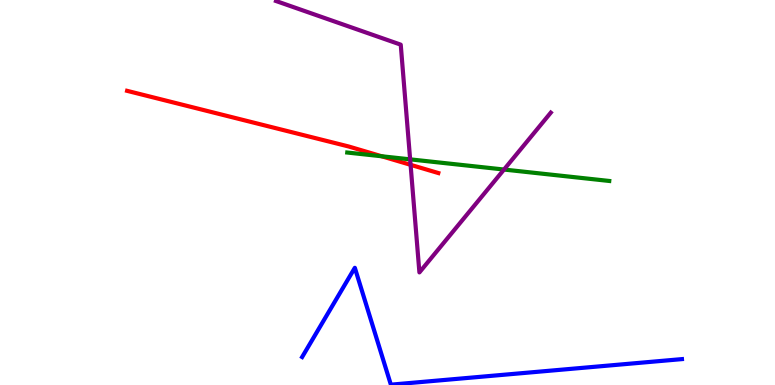[{'lines': ['blue', 'red'], 'intersections': []}, {'lines': ['green', 'red'], 'intersections': [{'x': 4.93, 'y': 5.94}]}, {'lines': ['purple', 'red'], 'intersections': [{'x': 5.3, 'y': 5.72}]}, {'lines': ['blue', 'green'], 'intersections': []}, {'lines': ['blue', 'purple'], 'intersections': []}, {'lines': ['green', 'purple'], 'intersections': [{'x': 5.29, 'y': 5.86}, {'x': 6.5, 'y': 5.6}]}]